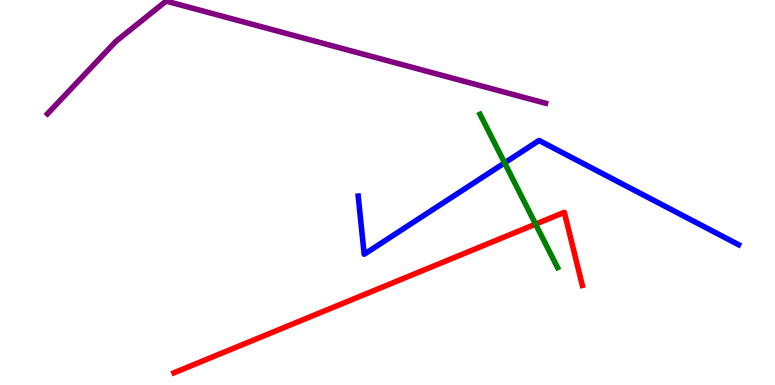[{'lines': ['blue', 'red'], 'intersections': []}, {'lines': ['green', 'red'], 'intersections': [{'x': 6.91, 'y': 4.18}]}, {'lines': ['purple', 'red'], 'intersections': []}, {'lines': ['blue', 'green'], 'intersections': [{'x': 6.51, 'y': 5.77}]}, {'lines': ['blue', 'purple'], 'intersections': []}, {'lines': ['green', 'purple'], 'intersections': []}]